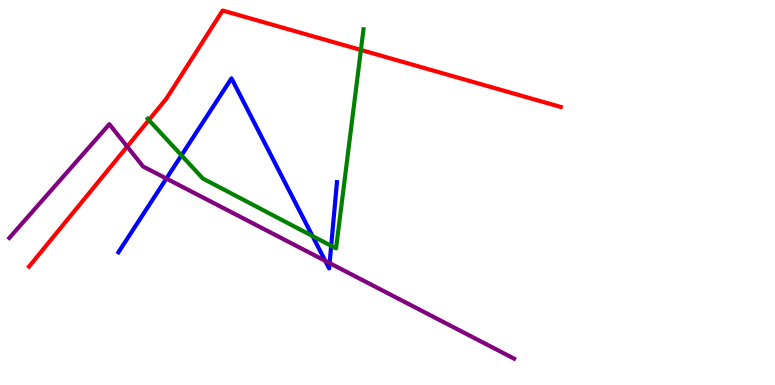[{'lines': ['blue', 'red'], 'intersections': []}, {'lines': ['green', 'red'], 'intersections': [{'x': 1.92, 'y': 6.88}, {'x': 4.66, 'y': 8.7}]}, {'lines': ['purple', 'red'], 'intersections': [{'x': 1.64, 'y': 6.19}]}, {'lines': ['blue', 'green'], 'intersections': [{'x': 2.34, 'y': 5.96}, {'x': 4.03, 'y': 3.87}, {'x': 4.27, 'y': 3.61}]}, {'lines': ['blue', 'purple'], 'intersections': [{'x': 2.15, 'y': 5.36}, {'x': 4.2, 'y': 3.23}, {'x': 4.25, 'y': 3.17}]}, {'lines': ['green', 'purple'], 'intersections': []}]